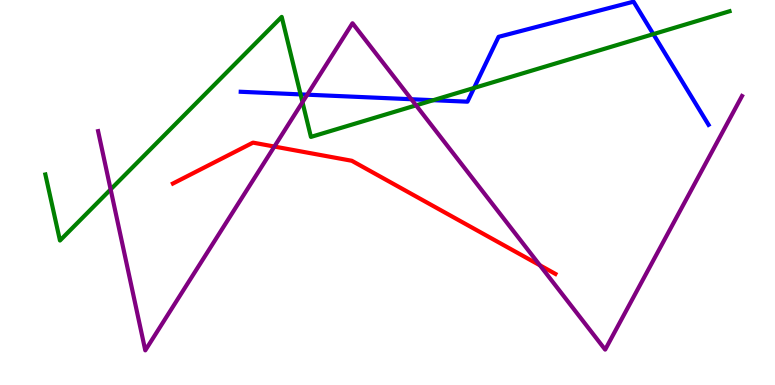[{'lines': ['blue', 'red'], 'intersections': []}, {'lines': ['green', 'red'], 'intersections': []}, {'lines': ['purple', 'red'], 'intersections': [{'x': 3.54, 'y': 6.19}, {'x': 6.97, 'y': 3.11}]}, {'lines': ['blue', 'green'], 'intersections': [{'x': 3.88, 'y': 7.55}, {'x': 5.59, 'y': 7.4}, {'x': 6.12, 'y': 7.72}, {'x': 8.43, 'y': 9.11}]}, {'lines': ['blue', 'purple'], 'intersections': [{'x': 3.96, 'y': 7.54}, {'x': 5.31, 'y': 7.42}]}, {'lines': ['green', 'purple'], 'intersections': [{'x': 1.43, 'y': 5.08}, {'x': 3.9, 'y': 7.35}, {'x': 5.37, 'y': 7.26}]}]